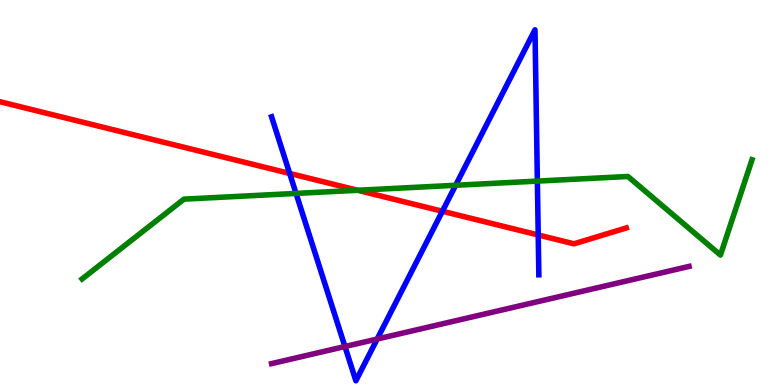[{'lines': ['blue', 'red'], 'intersections': [{'x': 3.74, 'y': 5.5}, {'x': 5.71, 'y': 4.51}, {'x': 6.94, 'y': 3.9}]}, {'lines': ['green', 'red'], 'intersections': [{'x': 4.62, 'y': 5.06}]}, {'lines': ['purple', 'red'], 'intersections': []}, {'lines': ['blue', 'green'], 'intersections': [{'x': 3.82, 'y': 4.98}, {'x': 5.88, 'y': 5.19}, {'x': 6.93, 'y': 5.3}]}, {'lines': ['blue', 'purple'], 'intersections': [{'x': 4.45, 'y': 0.999}, {'x': 4.87, 'y': 1.19}]}, {'lines': ['green', 'purple'], 'intersections': []}]